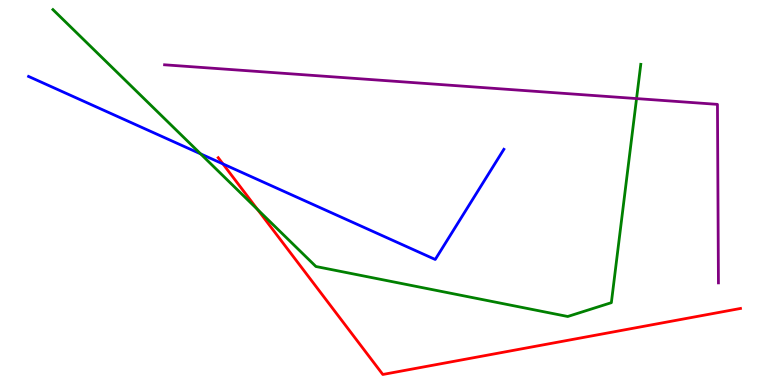[{'lines': ['blue', 'red'], 'intersections': [{'x': 2.88, 'y': 5.74}]}, {'lines': ['green', 'red'], 'intersections': [{'x': 3.32, 'y': 4.56}]}, {'lines': ['purple', 'red'], 'intersections': []}, {'lines': ['blue', 'green'], 'intersections': [{'x': 2.59, 'y': 6.0}]}, {'lines': ['blue', 'purple'], 'intersections': []}, {'lines': ['green', 'purple'], 'intersections': [{'x': 8.21, 'y': 7.44}]}]